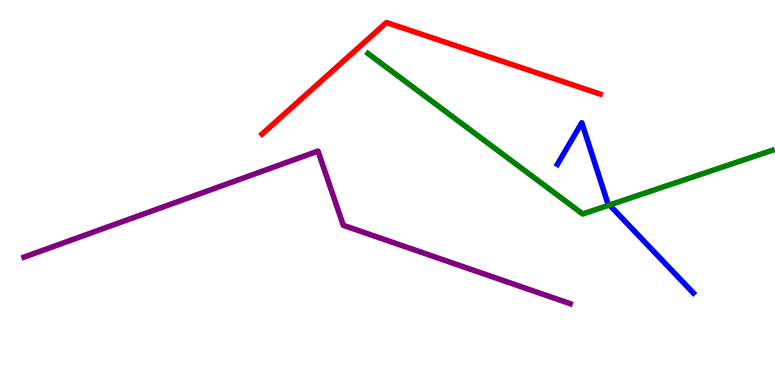[{'lines': ['blue', 'red'], 'intersections': []}, {'lines': ['green', 'red'], 'intersections': []}, {'lines': ['purple', 'red'], 'intersections': []}, {'lines': ['blue', 'green'], 'intersections': [{'x': 7.86, 'y': 4.68}]}, {'lines': ['blue', 'purple'], 'intersections': []}, {'lines': ['green', 'purple'], 'intersections': []}]